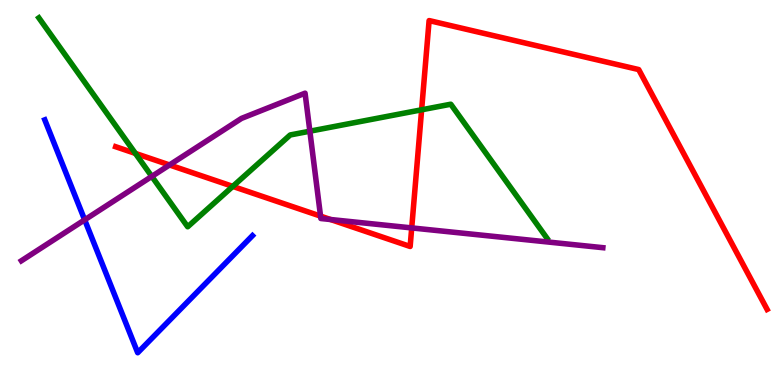[{'lines': ['blue', 'red'], 'intersections': []}, {'lines': ['green', 'red'], 'intersections': [{'x': 1.75, 'y': 6.02}, {'x': 3.0, 'y': 5.16}, {'x': 5.44, 'y': 7.15}]}, {'lines': ['purple', 'red'], 'intersections': [{'x': 2.19, 'y': 5.72}, {'x': 4.14, 'y': 4.39}, {'x': 4.27, 'y': 4.3}, {'x': 5.31, 'y': 4.08}]}, {'lines': ['blue', 'green'], 'intersections': []}, {'lines': ['blue', 'purple'], 'intersections': [{'x': 1.09, 'y': 4.29}]}, {'lines': ['green', 'purple'], 'intersections': [{'x': 1.96, 'y': 5.42}, {'x': 4.0, 'y': 6.59}]}]